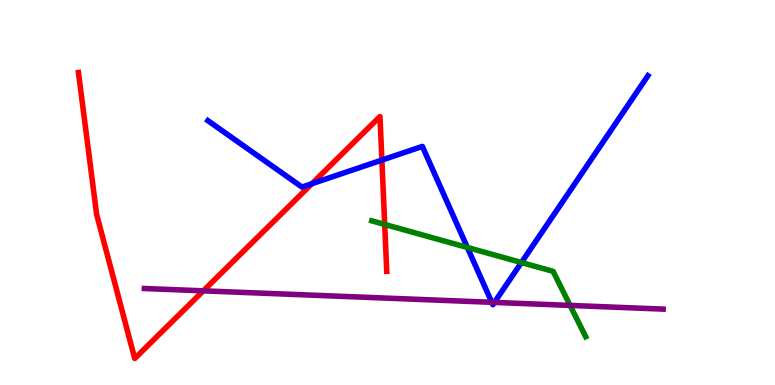[{'lines': ['blue', 'red'], 'intersections': [{'x': 4.02, 'y': 5.23}, {'x': 4.93, 'y': 5.84}]}, {'lines': ['green', 'red'], 'intersections': [{'x': 4.96, 'y': 4.17}]}, {'lines': ['purple', 'red'], 'intersections': [{'x': 2.62, 'y': 2.45}]}, {'lines': ['blue', 'green'], 'intersections': [{'x': 6.03, 'y': 3.57}, {'x': 6.73, 'y': 3.18}]}, {'lines': ['blue', 'purple'], 'intersections': [{'x': 6.35, 'y': 2.15}, {'x': 6.38, 'y': 2.15}]}, {'lines': ['green', 'purple'], 'intersections': [{'x': 7.36, 'y': 2.07}]}]